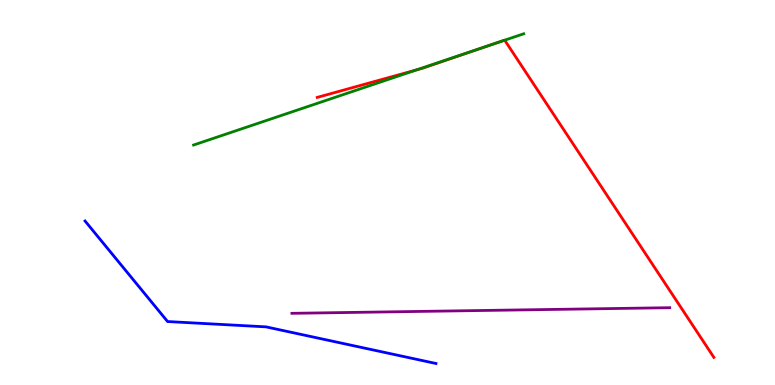[{'lines': ['blue', 'red'], 'intersections': []}, {'lines': ['green', 'red'], 'intersections': [{'x': 5.38, 'y': 8.19}, {'x': 6.38, 'y': 8.87}, {'x': 6.51, 'y': 8.96}]}, {'lines': ['purple', 'red'], 'intersections': []}, {'lines': ['blue', 'green'], 'intersections': []}, {'lines': ['blue', 'purple'], 'intersections': []}, {'lines': ['green', 'purple'], 'intersections': []}]